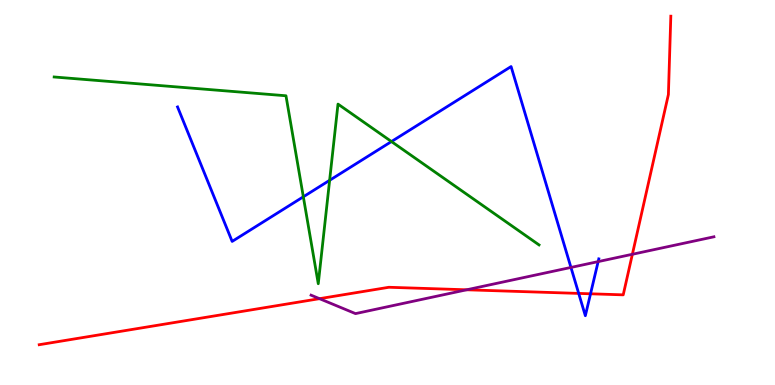[{'lines': ['blue', 'red'], 'intersections': [{'x': 7.47, 'y': 2.38}, {'x': 7.62, 'y': 2.37}]}, {'lines': ['green', 'red'], 'intersections': []}, {'lines': ['purple', 'red'], 'intersections': [{'x': 4.12, 'y': 2.24}, {'x': 6.02, 'y': 2.47}, {'x': 8.16, 'y': 3.4}]}, {'lines': ['blue', 'green'], 'intersections': [{'x': 3.91, 'y': 4.89}, {'x': 4.25, 'y': 5.32}, {'x': 5.05, 'y': 6.32}]}, {'lines': ['blue', 'purple'], 'intersections': [{'x': 7.37, 'y': 3.05}, {'x': 7.72, 'y': 3.2}]}, {'lines': ['green', 'purple'], 'intersections': []}]